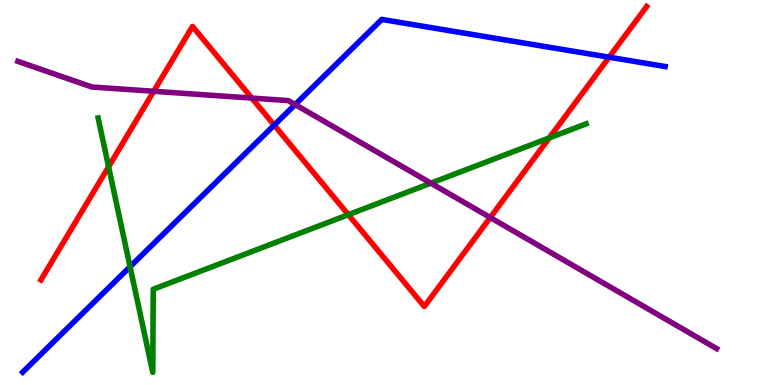[{'lines': ['blue', 'red'], 'intersections': [{'x': 3.54, 'y': 6.75}, {'x': 7.86, 'y': 8.51}]}, {'lines': ['green', 'red'], 'intersections': [{'x': 1.4, 'y': 5.67}, {'x': 4.49, 'y': 4.42}, {'x': 7.09, 'y': 6.42}]}, {'lines': ['purple', 'red'], 'intersections': [{'x': 1.98, 'y': 7.63}, {'x': 3.25, 'y': 7.45}, {'x': 6.33, 'y': 4.35}]}, {'lines': ['blue', 'green'], 'intersections': [{'x': 1.68, 'y': 3.07}]}, {'lines': ['blue', 'purple'], 'intersections': [{'x': 3.81, 'y': 7.28}]}, {'lines': ['green', 'purple'], 'intersections': [{'x': 5.56, 'y': 5.24}]}]